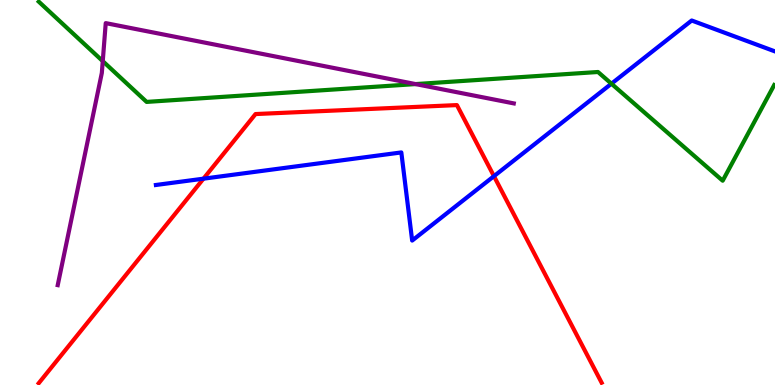[{'lines': ['blue', 'red'], 'intersections': [{'x': 2.63, 'y': 5.36}, {'x': 6.37, 'y': 5.42}]}, {'lines': ['green', 'red'], 'intersections': []}, {'lines': ['purple', 'red'], 'intersections': []}, {'lines': ['blue', 'green'], 'intersections': [{'x': 7.89, 'y': 7.83}]}, {'lines': ['blue', 'purple'], 'intersections': []}, {'lines': ['green', 'purple'], 'intersections': [{'x': 1.33, 'y': 8.41}, {'x': 5.36, 'y': 7.82}]}]